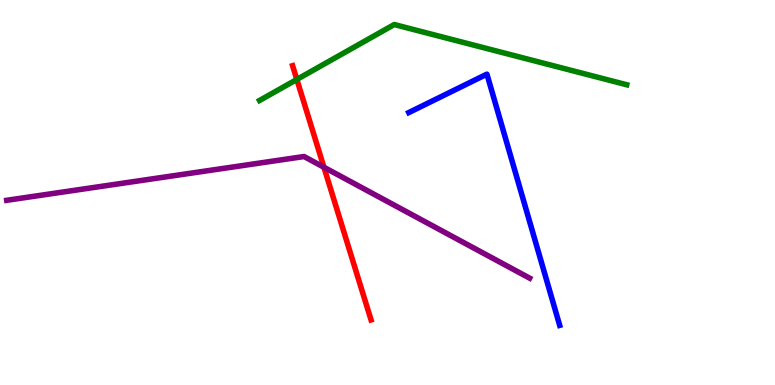[{'lines': ['blue', 'red'], 'intersections': []}, {'lines': ['green', 'red'], 'intersections': [{'x': 3.83, 'y': 7.94}]}, {'lines': ['purple', 'red'], 'intersections': [{'x': 4.18, 'y': 5.66}]}, {'lines': ['blue', 'green'], 'intersections': []}, {'lines': ['blue', 'purple'], 'intersections': []}, {'lines': ['green', 'purple'], 'intersections': []}]